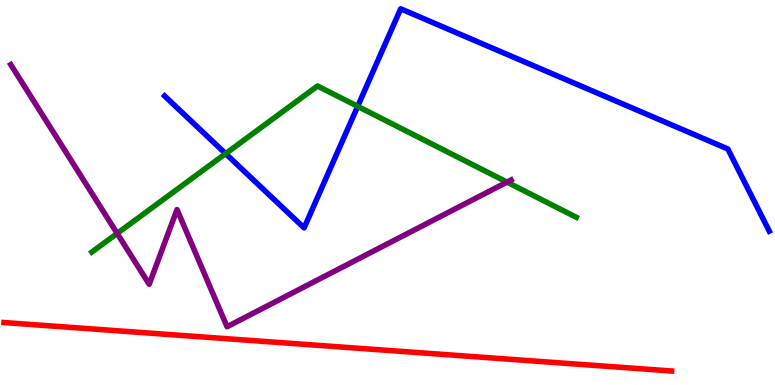[{'lines': ['blue', 'red'], 'intersections': []}, {'lines': ['green', 'red'], 'intersections': []}, {'lines': ['purple', 'red'], 'intersections': []}, {'lines': ['blue', 'green'], 'intersections': [{'x': 2.91, 'y': 6.01}, {'x': 4.62, 'y': 7.24}]}, {'lines': ['blue', 'purple'], 'intersections': []}, {'lines': ['green', 'purple'], 'intersections': [{'x': 1.51, 'y': 3.94}, {'x': 6.54, 'y': 5.27}]}]